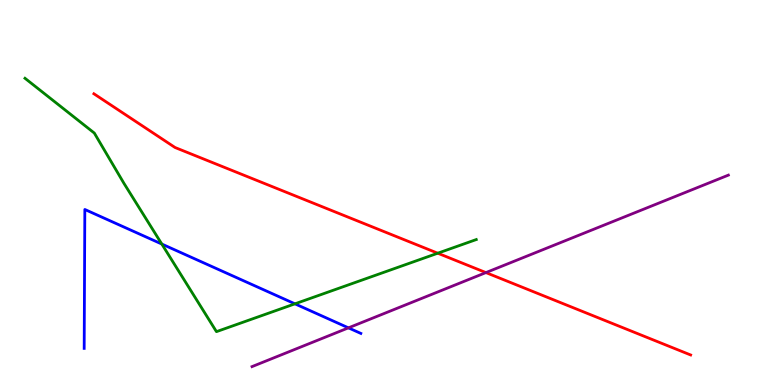[{'lines': ['blue', 'red'], 'intersections': []}, {'lines': ['green', 'red'], 'intersections': [{'x': 5.65, 'y': 3.42}]}, {'lines': ['purple', 'red'], 'intersections': [{'x': 6.27, 'y': 2.92}]}, {'lines': ['blue', 'green'], 'intersections': [{'x': 2.09, 'y': 3.66}, {'x': 3.81, 'y': 2.11}]}, {'lines': ['blue', 'purple'], 'intersections': [{'x': 4.5, 'y': 1.48}]}, {'lines': ['green', 'purple'], 'intersections': []}]